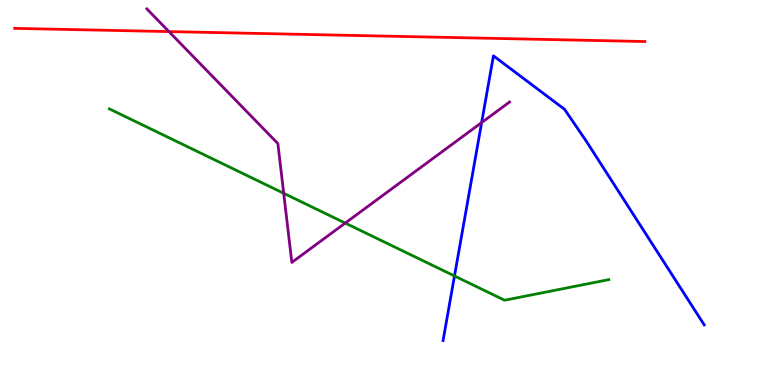[{'lines': ['blue', 'red'], 'intersections': []}, {'lines': ['green', 'red'], 'intersections': []}, {'lines': ['purple', 'red'], 'intersections': [{'x': 2.18, 'y': 9.18}]}, {'lines': ['blue', 'green'], 'intersections': [{'x': 5.86, 'y': 2.83}]}, {'lines': ['blue', 'purple'], 'intersections': [{'x': 6.21, 'y': 6.82}]}, {'lines': ['green', 'purple'], 'intersections': [{'x': 3.66, 'y': 4.98}, {'x': 4.45, 'y': 4.21}]}]